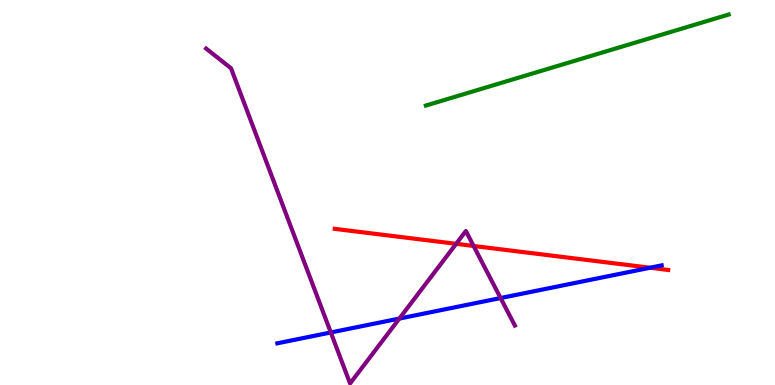[{'lines': ['blue', 'red'], 'intersections': [{'x': 8.39, 'y': 3.05}]}, {'lines': ['green', 'red'], 'intersections': []}, {'lines': ['purple', 'red'], 'intersections': [{'x': 5.89, 'y': 3.67}, {'x': 6.11, 'y': 3.61}]}, {'lines': ['blue', 'green'], 'intersections': []}, {'lines': ['blue', 'purple'], 'intersections': [{'x': 4.27, 'y': 1.36}, {'x': 5.15, 'y': 1.73}, {'x': 6.46, 'y': 2.26}]}, {'lines': ['green', 'purple'], 'intersections': []}]